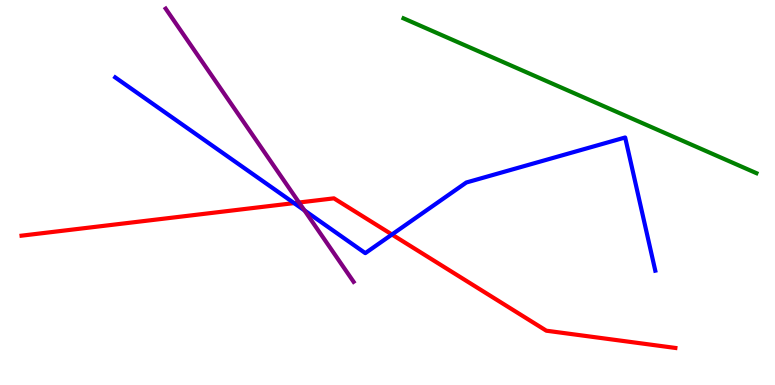[{'lines': ['blue', 'red'], 'intersections': [{'x': 3.79, 'y': 4.72}, {'x': 5.06, 'y': 3.91}]}, {'lines': ['green', 'red'], 'intersections': []}, {'lines': ['purple', 'red'], 'intersections': [{'x': 3.86, 'y': 4.74}]}, {'lines': ['blue', 'green'], 'intersections': []}, {'lines': ['blue', 'purple'], 'intersections': [{'x': 3.93, 'y': 4.54}]}, {'lines': ['green', 'purple'], 'intersections': []}]